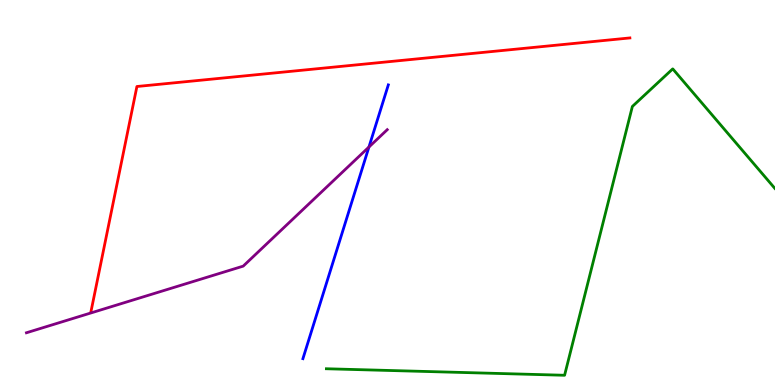[{'lines': ['blue', 'red'], 'intersections': []}, {'lines': ['green', 'red'], 'intersections': []}, {'lines': ['purple', 'red'], 'intersections': []}, {'lines': ['blue', 'green'], 'intersections': []}, {'lines': ['blue', 'purple'], 'intersections': [{'x': 4.76, 'y': 6.18}]}, {'lines': ['green', 'purple'], 'intersections': []}]